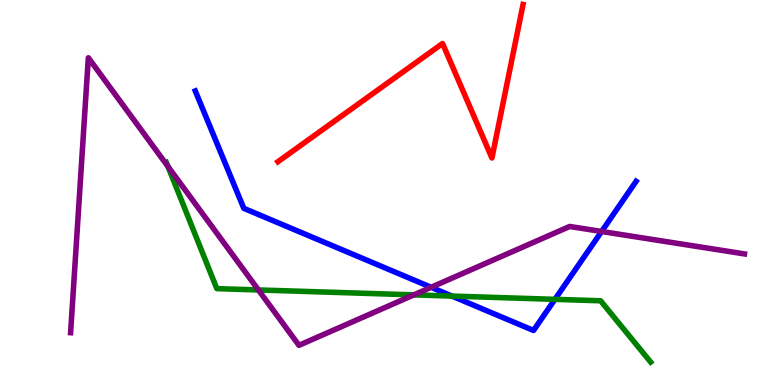[{'lines': ['blue', 'red'], 'intersections': []}, {'lines': ['green', 'red'], 'intersections': []}, {'lines': ['purple', 'red'], 'intersections': []}, {'lines': ['blue', 'green'], 'intersections': [{'x': 5.83, 'y': 2.31}, {'x': 7.16, 'y': 2.22}]}, {'lines': ['blue', 'purple'], 'intersections': [{'x': 5.56, 'y': 2.54}, {'x': 7.76, 'y': 3.99}]}, {'lines': ['green', 'purple'], 'intersections': [{'x': 2.17, 'y': 5.68}, {'x': 3.33, 'y': 2.47}, {'x': 5.34, 'y': 2.34}]}]